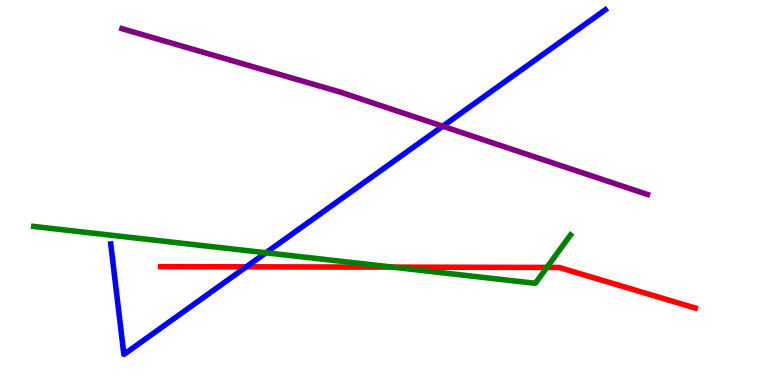[{'lines': ['blue', 'red'], 'intersections': [{'x': 3.18, 'y': 3.07}]}, {'lines': ['green', 'red'], 'intersections': [{'x': 5.06, 'y': 3.06}, {'x': 7.06, 'y': 3.05}]}, {'lines': ['purple', 'red'], 'intersections': []}, {'lines': ['blue', 'green'], 'intersections': [{'x': 3.43, 'y': 3.43}]}, {'lines': ['blue', 'purple'], 'intersections': [{'x': 5.71, 'y': 6.72}]}, {'lines': ['green', 'purple'], 'intersections': []}]